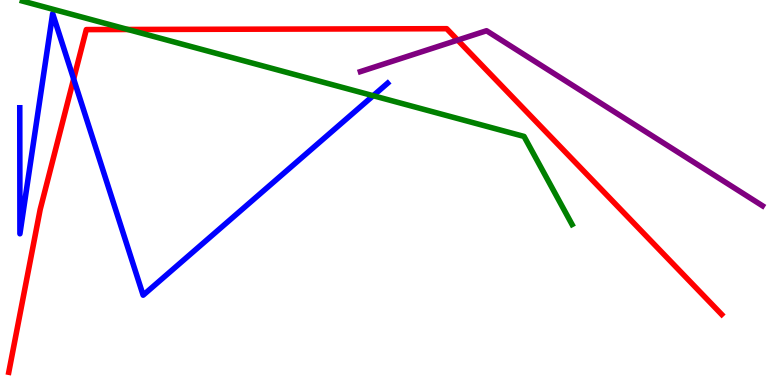[{'lines': ['blue', 'red'], 'intersections': [{'x': 0.95, 'y': 7.95}]}, {'lines': ['green', 'red'], 'intersections': [{'x': 1.65, 'y': 9.23}]}, {'lines': ['purple', 'red'], 'intersections': [{'x': 5.91, 'y': 8.96}]}, {'lines': ['blue', 'green'], 'intersections': [{'x': 4.82, 'y': 7.51}]}, {'lines': ['blue', 'purple'], 'intersections': []}, {'lines': ['green', 'purple'], 'intersections': []}]